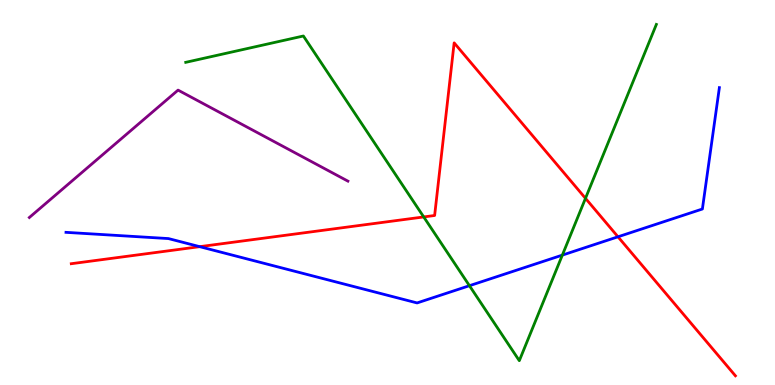[{'lines': ['blue', 'red'], 'intersections': [{'x': 2.58, 'y': 3.59}, {'x': 7.97, 'y': 3.85}]}, {'lines': ['green', 'red'], 'intersections': [{'x': 5.47, 'y': 4.37}, {'x': 7.55, 'y': 4.85}]}, {'lines': ['purple', 'red'], 'intersections': []}, {'lines': ['blue', 'green'], 'intersections': [{'x': 6.06, 'y': 2.58}, {'x': 7.26, 'y': 3.37}]}, {'lines': ['blue', 'purple'], 'intersections': []}, {'lines': ['green', 'purple'], 'intersections': []}]